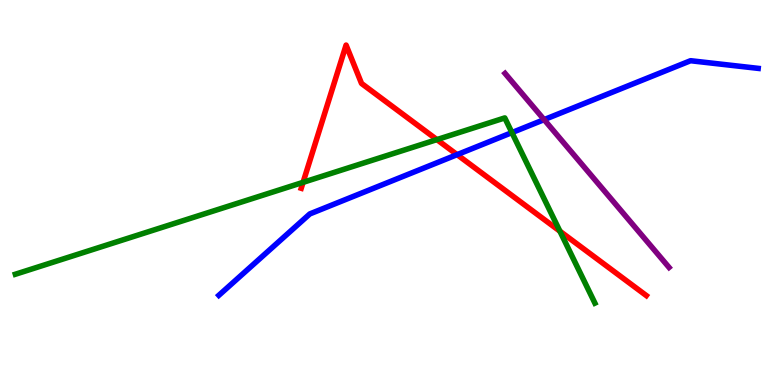[{'lines': ['blue', 'red'], 'intersections': [{'x': 5.9, 'y': 5.98}]}, {'lines': ['green', 'red'], 'intersections': [{'x': 3.91, 'y': 5.26}, {'x': 5.64, 'y': 6.37}, {'x': 7.22, 'y': 3.99}]}, {'lines': ['purple', 'red'], 'intersections': []}, {'lines': ['blue', 'green'], 'intersections': [{'x': 6.61, 'y': 6.56}]}, {'lines': ['blue', 'purple'], 'intersections': [{'x': 7.02, 'y': 6.89}]}, {'lines': ['green', 'purple'], 'intersections': []}]